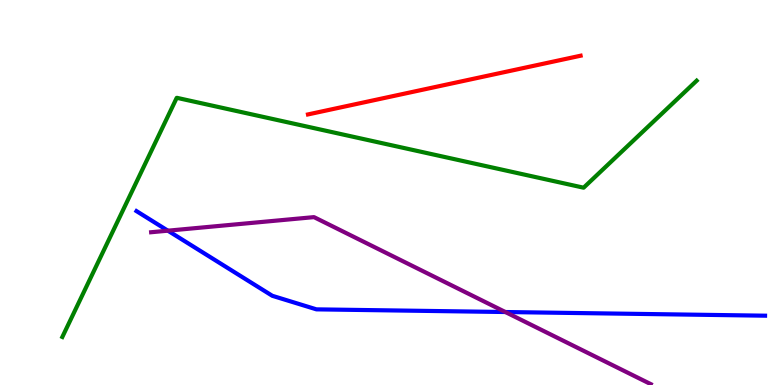[{'lines': ['blue', 'red'], 'intersections': []}, {'lines': ['green', 'red'], 'intersections': []}, {'lines': ['purple', 'red'], 'intersections': []}, {'lines': ['blue', 'green'], 'intersections': []}, {'lines': ['blue', 'purple'], 'intersections': [{'x': 2.17, 'y': 4.01}, {'x': 6.52, 'y': 1.9}]}, {'lines': ['green', 'purple'], 'intersections': []}]